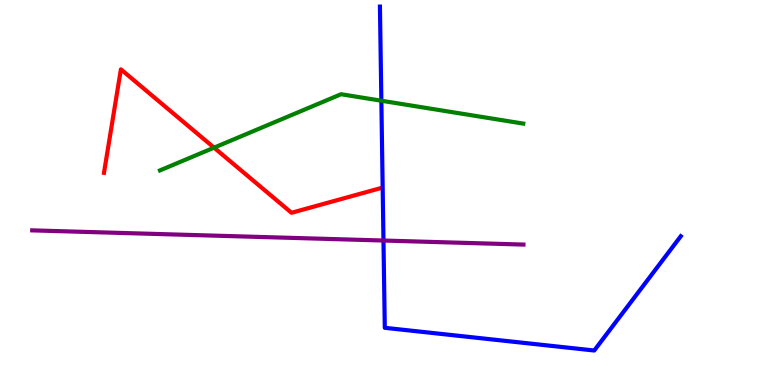[{'lines': ['blue', 'red'], 'intersections': []}, {'lines': ['green', 'red'], 'intersections': [{'x': 2.76, 'y': 6.16}]}, {'lines': ['purple', 'red'], 'intersections': []}, {'lines': ['blue', 'green'], 'intersections': [{'x': 4.92, 'y': 7.38}]}, {'lines': ['blue', 'purple'], 'intersections': [{'x': 4.95, 'y': 3.75}]}, {'lines': ['green', 'purple'], 'intersections': []}]